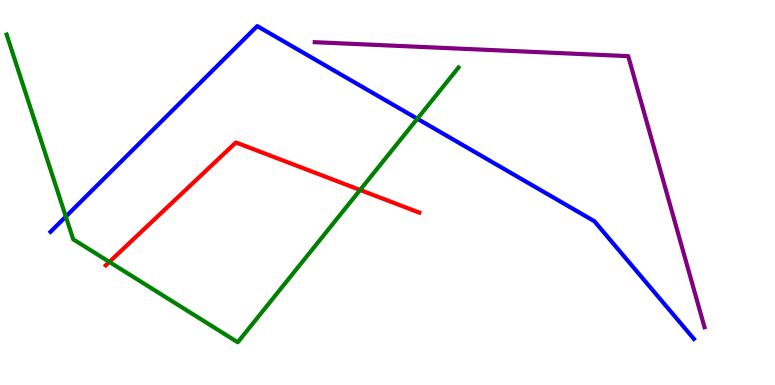[{'lines': ['blue', 'red'], 'intersections': []}, {'lines': ['green', 'red'], 'intersections': [{'x': 1.41, 'y': 3.2}, {'x': 4.65, 'y': 5.07}]}, {'lines': ['purple', 'red'], 'intersections': []}, {'lines': ['blue', 'green'], 'intersections': [{'x': 0.849, 'y': 4.37}, {'x': 5.39, 'y': 6.92}]}, {'lines': ['blue', 'purple'], 'intersections': []}, {'lines': ['green', 'purple'], 'intersections': []}]